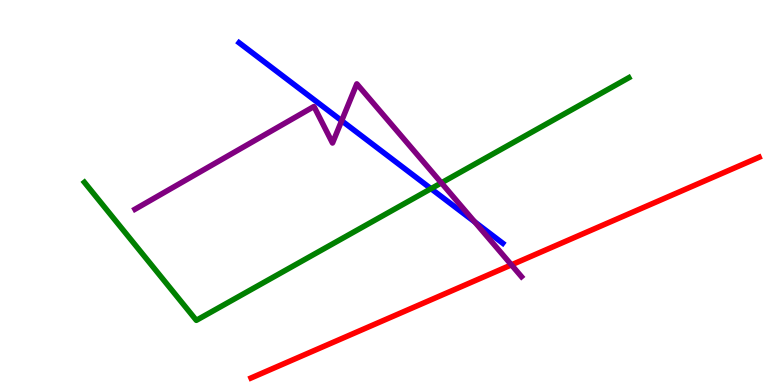[{'lines': ['blue', 'red'], 'intersections': []}, {'lines': ['green', 'red'], 'intersections': []}, {'lines': ['purple', 'red'], 'intersections': [{'x': 6.6, 'y': 3.12}]}, {'lines': ['blue', 'green'], 'intersections': [{'x': 5.56, 'y': 5.1}]}, {'lines': ['blue', 'purple'], 'intersections': [{'x': 4.41, 'y': 6.86}, {'x': 6.13, 'y': 4.24}]}, {'lines': ['green', 'purple'], 'intersections': [{'x': 5.7, 'y': 5.25}]}]